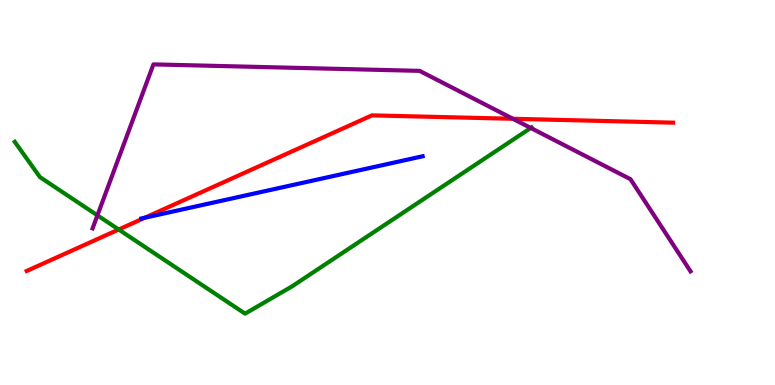[{'lines': ['blue', 'red'], 'intersections': [{'x': 1.87, 'y': 4.35}]}, {'lines': ['green', 'red'], 'intersections': [{'x': 1.53, 'y': 4.04}]}, {'lines': ['purple', 'red'], 'intersections': [{'x': 6.62, 'y': 6.91}]}, {'lines': ['blue', 'green'], 'intersections': []}, {'lines': ['blue', 'purple'], 'intersections': []}, {'lines': ['green', 'purple'], 'intersections': [{'x': 1.26, 'y': 4.41}, {'x': 6.85, 'y': 6.68}]}]